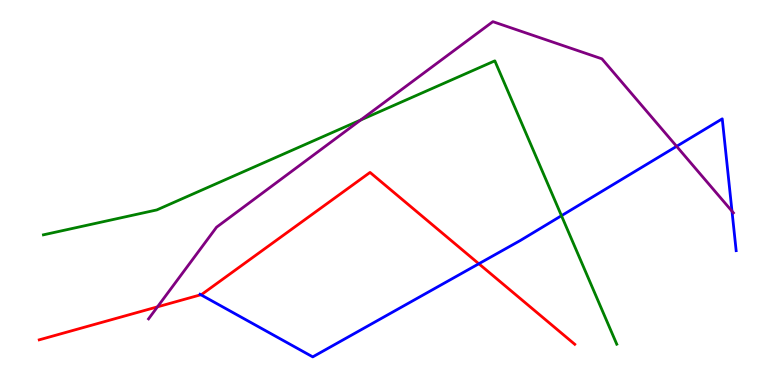[{'lines': ['blue', 'red'], 'intersections': [{'x': 2.59, 'y': 2.34}, {'x': 6.18, 'y': 3.15}]}, {'lines': ['green', 'red'], 'intersections': []}, {'lines': ['purple', 'red'], 'intersections': [{'x': 2.03, 'y': 2.03}]}, {'lines': ['blue', 'green'], 'intersections': [{'x': 7.24, 'y': 4.4}]}, {'lines': ['blue', 'purple'], 'intersections': [{'x': 8.73, 'y': 6.2}, {'x': 9.45, 'y': 4.51}]}, {'lines': ['green', 'purple'], 'intersections': [{'x': 4.65, 'y': 6.88}]}]